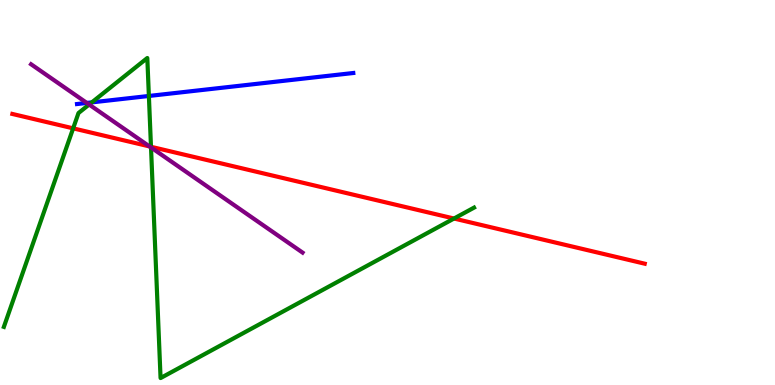[{'lines': ['blue', 'red'], 'intersections': []}, {'lines': ['green', 'red'], 'intersections': [{'x': 0.944, 'y': 6.67}, {'x': 1.95, 'y': 6.19}, {'x': 5.86, 'y': 4.32}]}, {'lines': ['purple', 'red'], 'intersections': [{'x': 1.93, 'y': 6.2}]}, {'lines': ['blue', 'green'], 'intersections': [{'x': 1.18, 'y': 7.34}, {'x': 1.92, 'y': 7.51}]}, {'lines': ['blue', 'purple'], 'intersections': [{'x': 1.12, 'y': 7.33}]}, {'lines': ['green', 'purple'], 'intersections': [{'x': 1.15, 'y': 7.28}, {'x': 1.95, 'y': 6.17}]}]